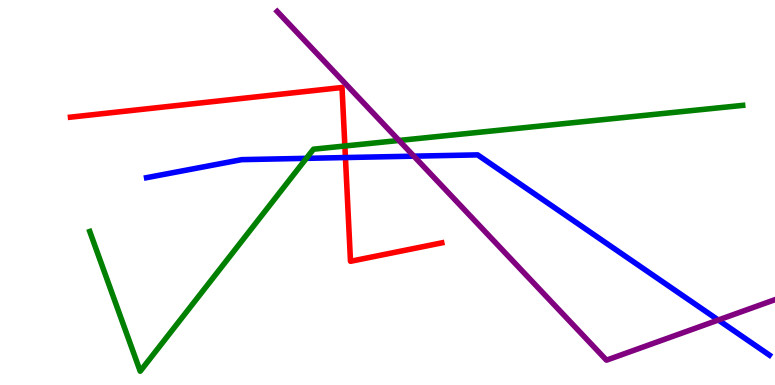[{'lines': ['blue', 'red'], 'intersections': [{'x': 4.46, 'y': 5.91}]}, {'lines': ['green', 'red'], 'intersections': [{'x': 4.45, 'y': 6.21}]}, {'lines': ['purple', 'red'], 'intersections': []}, {'lines': ['blue', 'green'], 'intersections': [{'x': 3.95, 'y': 5.89}]}, {'lines': ['blue', 'purple'], 'intersections': [{'x': 5.34, 'y': 5.94}, {'x': 9.27, 'y': 1.69}]}, {'lines': ['green', 'purple'], 'intersections': [{'x': 5.15, 'y': 6.35}]}]